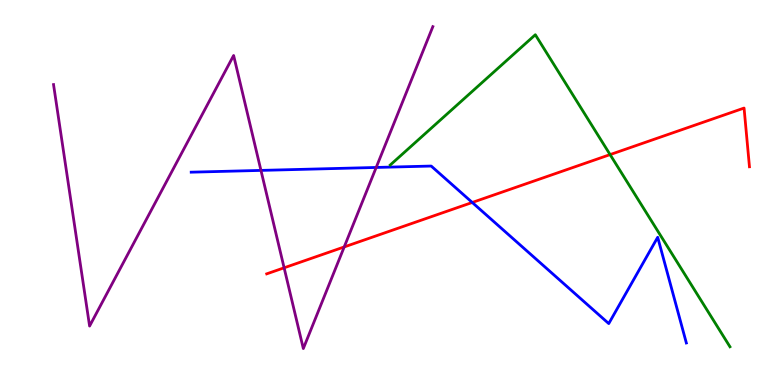[{'lines': ['blue', 'red'], 'intersections': [{'x': 6.09, 'y': 4.74}]}, {'lines': ['green', 'red'], 'intersections': [{'x': 7.87, 'y': 5.98}]}, {'lines': ['purple', 'red'], 'intersections': [{'x': 3.67, 'y': 3.04}, {'x': 4.44, 'y': 3.59}]}, {'lines': ['blue', 'green'], 'intersections': []}, {'lines': ['blue', 'purple'], 'intersections': [{'x': 3.37, 'y': 5.57}, {'x': 4.85, 'y': 5.65}]}, {'lines': ['green', 'purple'], 'intersections': []}]